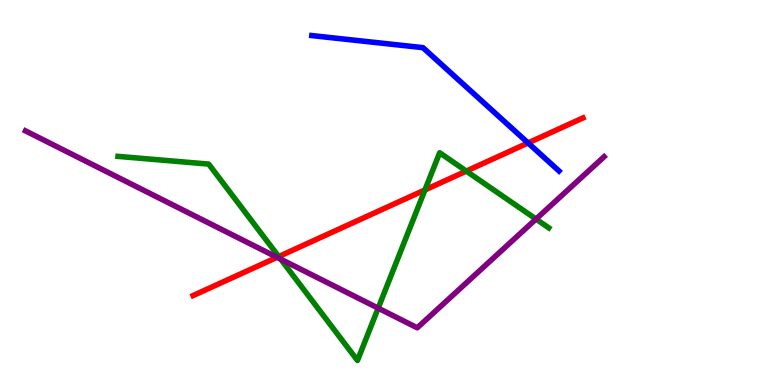[{'lines': ['blue', 'red'], 'intersections': [{'x': 6.81, 'y': 6.29}]}, {'lines': ['green', 'red'], 'intersections': [{'x': 3.6, 'y': 3.34}, {'x': 5.48, 'y': 5.07}, {'x': 6.02, 'y': 5.56}]}, {'lines': ['purple', 'red'], 'intersections': [{'x': 3.57, 'y': 3.32}]}, {'lines': ['blue', 'green'], 'intersections': []}, {'lines': ['blue', 'purple'], 'intersections': []}, {'lines': ['green', 'purple'], 'intersections': [{'x': 3.62, 'y': 3.27}, {'x': 4.88, 'y': 2.0}, {'x': 6.92, 'y': 4.31}]}]